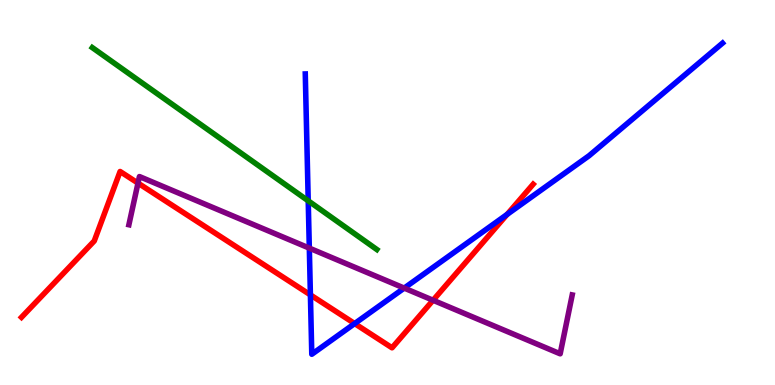[{'lines': ['blue', 'red'], 'intersections': [{'x': 4.01, 'y': 2.34}, {'x': 4.58, 'y': 1.6}, {'x': 6.54, 'y': 4.43}]}, {'lines': ['green', 'red'], 'intersections': []}, {'lines': ['purple', 'red'], 'intersections': [{'x': 1.78, 'y': 5.24}, {'x': 5.59, 'y': 2.2}]}, {'lines': ['blue', 'green'], 'intersections': [{'x': 3.98, 'y': 4.78}]}, {'lines': ['blue', 'purple'], 'intersections': [{'x': 3.99, 'y': 3.56}, {'x': 5.22, 'y': 2.52}]}, {'lines': ['green', 'purple'], 'intersections': []}]